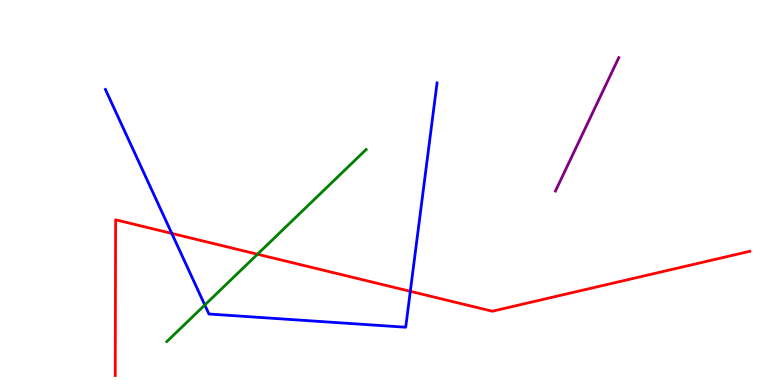[{'lines': ['blue', 'red'], 'intersections': [{'x': 2.22, 'y': 3.94}, {'x': 5.29, 'y': 2.43}]}, {'lines': ['green', 'red'], 'intersections': [{'x': 3.32, 'y': 3.4}]}, {'lines': ['purple', 'red'], 'intersections': []}, {'lines': ['blue', 'green'], 'intersections': [{'x': 2.64, 'y': 2.08}]}, {'lines': ['blue', 'purple'], 'intersections': []}, {'lines': ['green', 'purple'], 'intersections': []}]